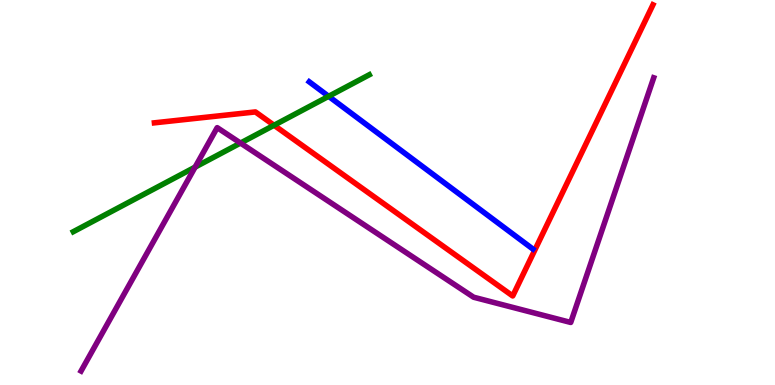[{'lines': ['blue', 'red'], 'intersections': []}, {'lines': ['green', 'red'], 'intersections': [{'x': 3.54, 'y': 6.75}]}, {'lines': ['purple', 'red'], 'intersections': []}, {'lines': ['blue', 'green'], 'intersections': [{'x': 4.24, 'y': 7.5}]}, {'lines': ['blue', 'purple'], 'intersections': []}, {'lines': ['green', 'purple'], 'intersections': [{'x': 2.52, 'y': 5.66}, {'x': 3.1, 'y': 6.28}]}]